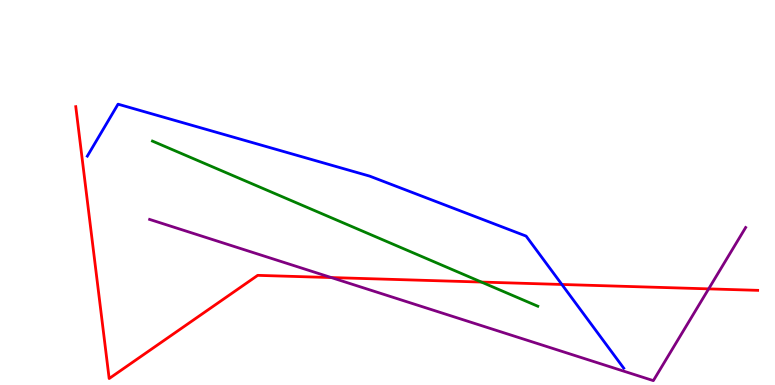[{'lines': ['blue', 'red'], 'intersections': [{'x': 7.25, 'y': 2.61}]}, {'lines': ['green', 'red'], 'intersections': [{'x': 6.21, 'y': 2.67}]}, {'lines': ['purple', 'red'], 'intersections': [{'x': 4.27, 'y': 2.79}, {'x': 9.14, 'y': 2.5}]}, {'lines': ['blue', 'green'], 'intersections': []}, {'lines': ['blue', 'purple'], 'intersections': []}, {'lines': ['green', 'purple'], 'intersections': []}]